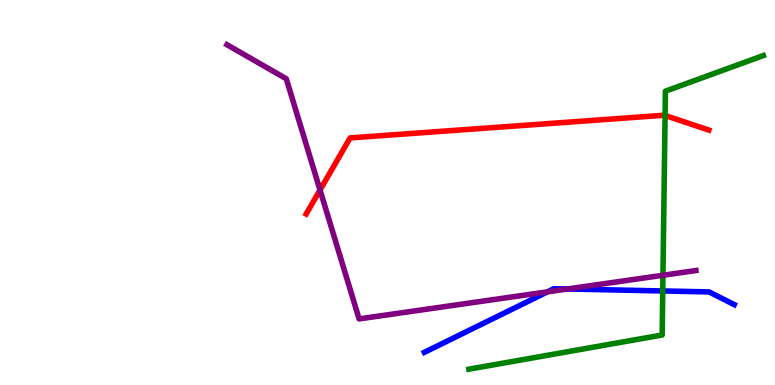[{'lines': ['blue', 'red'], 'intersections': []}, {'lines': ['green', 'red'], 'intersections': [{'x': 8.58, 'y': 7.0}]}, {'lines': ['purple', 'red'], 'intersections': [{'x': 4.13, 'y': 5.06}]}, {'lines': ['blue', 'green'], 'intersections': [{'x': 8.55, 'y': 2.44}]}, {'lines': ['blue', 'purple'], 'intersections': [{'x': 7.06, 'y': 2.42}, {'x': 7.32, 'y': 2.49}]}, {'lines': ['green', 'purple'], 'intersections': [{'x': 8.55, 'y': 2.85}]}]